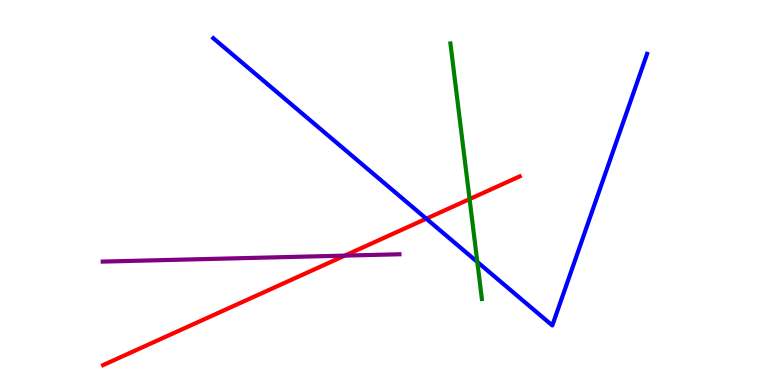[{'lines': ['blue', 'red'], 'intersections': [{'x': 5.5, 'y': 4.32}]}, {'lines': ['green', 'red'], 'intersections': [{'x': 6.06, 'y': 4.83}]}, {'lines': ['purple', 'red'], 'intersections': [{'x': 4.45, 'y': 3.36}]}, {'lines': ['blue', 'green'], 'intersections': [{'x': 6.16, 'y': 3.2}]}, {'lines': ['blue', 'purple'], 'intersections': []}, {'lines': ['green', 'purple'], 'intersections': []}]